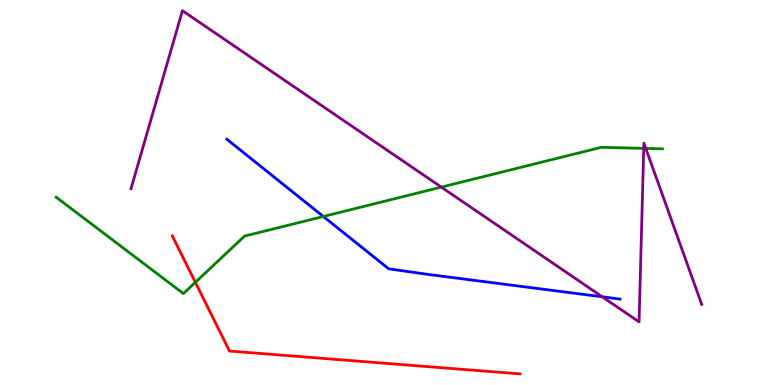[{'lines': ['blue', 'red'], 'intersections': []}, {'lines': ['green', 'red'], 'intersections': [{'x': 2.52, 'y': 2.67}]}, {'lines': ['purple', 'red'], 'intersections': []}, {'lines': ['blue', 'green'], 'intersections': [{'x': 4.17, 'y': 4.38}]}, {'lines': ['blue', 'purple'], 'intersections': [{'x': 7.77, 'y': 2.29}]}, {'lines': ['green', 'purple'], 'intersections': [{'x': 5.69, 'y': 5.14}, {'x': 8.31, 'y': 6.15}, {'x': 8.33, 'y': 6.15}]}]